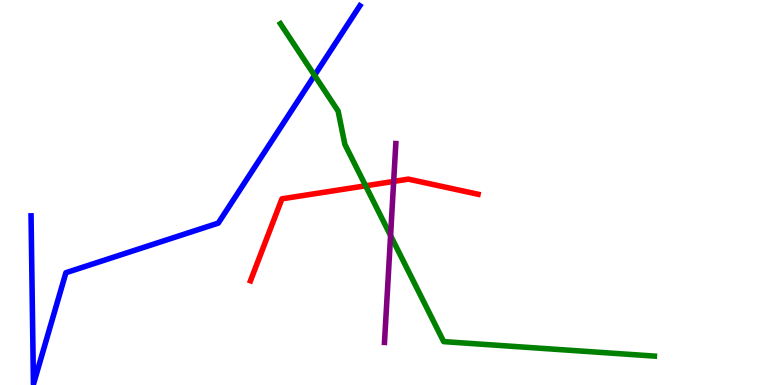[{'lines': ['blue', 'red'], 'intersections': []}, {'lines': ['green', 'red'], 'intersections': [{'x': 4.72, 'y': 5.17}]}, {'lines': ['purple', 'red'], 'intersections': [{'x': 5.08, 'y': 5.29}]}, {'lines': ['blue', 'green'], 'intersections': [{'x': 4.06, 'y': 8.04}]}, {'lines': ['blue', 'purple'], 'intersections': []}, {'lines': ['green', 'purple'], 'intersections': [{'x': 5.04, 'y': 3.88}]}]